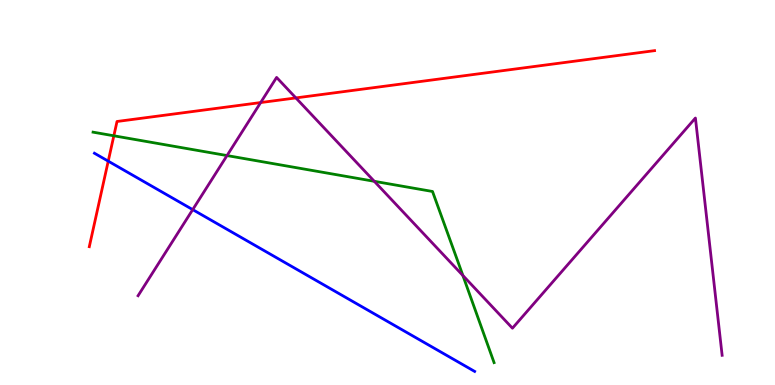[{'lines': ['blue', 'red'], 'intersections': [{'x': 1.4, 'y': 5.81}]}, {'lines': ['green', 'red'], 'intersections': [{'x': 1.47, 'y': 6.47}]}, {'lines': ['purple', 'red'], 'intersections': [{'x': 3.36, 'y': 7.34}, {'x': 3.82, 'y': 7.46}]}, {'lines': ['blue', 'green'], 'intersections': []}, {'lines': ['blue', 'purple'], 'intersections': [{'x': 2.49, 'y': 4.56}]}, {'lines': ['green', 'purple'], 'intersections': [{'x': 2.93, 'y': 5.96}, {'x': 4.83, 'y': 5.29}, {'x': 5.97, 'y': 2.84}]}]